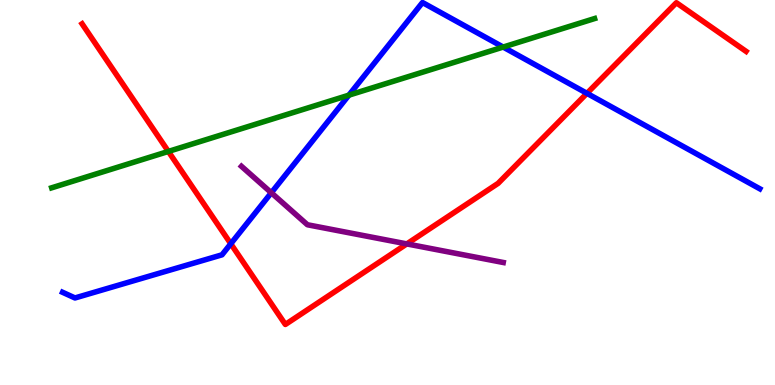[{'lines': ['blue', 'red'], 'intersections': [{'x': 2.98, 'y': 3.67}, {'x': 7.57, 'y': 7.58}]}, {'lines': ['green', 'red'], 'intersections': [{'x': 2.17, 'y': 6.07}]}, {'lines': ['purple', 'red'], 'intersections': [{'x': 5.25, 'y': 3.66}]}, {'lines': ['blue', 'green'], 'intersections': [{'x': 4.5, 'y': 7.53}, {'x': 6.49, 'y': 8.78}]}, {'lines': ['blue', 'purple'], 'intersections': [{'x': 3.5, 'y': 4.99}]}, {'lines': ['green', 'purple'], 'intersections': []}]